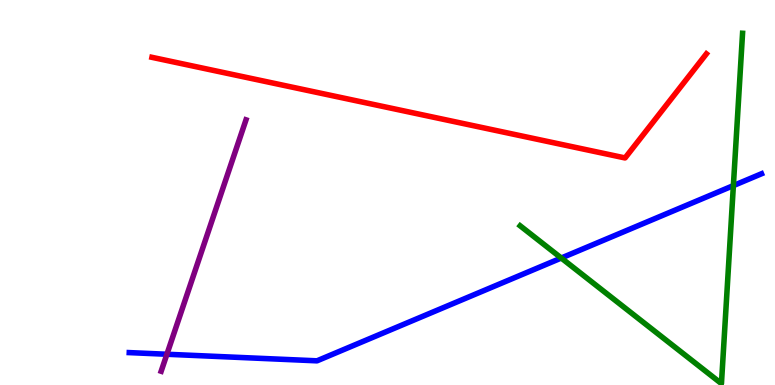[{'lines': ['blue', 'red'], 'intersections': []}, {'lines': ['green', 'red'], 'intersections': []}, {'lines': ['purple', 'red'], 'intersections': []}, {'lines': ['blue', 'green'], 'intersections': [{'x': 7.24, 'y': 3.3}, {'x': 9.46, 'y': 5.18}]}, {'lines': ['blue', 'purple'], 'intersections': [{'x': 2.15, 'y': 0.799}]}, {'lines': ['green', 'purple'], 'intersections': []}]